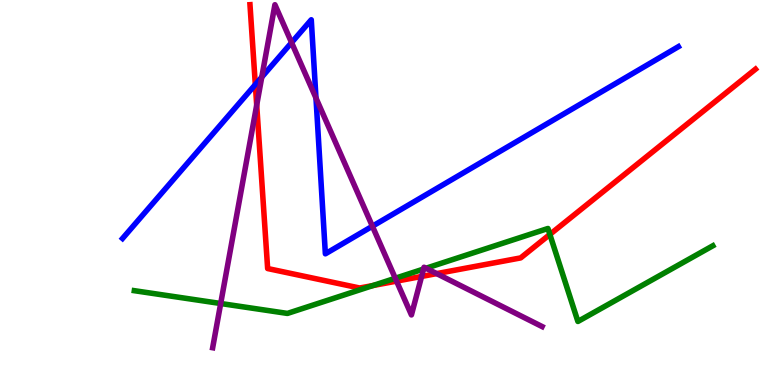[{'lines': ['blue', 'red'], 'intersections': [{'x': 3.29, 'y': 7.8}]}, {'lines': ['green', 'red'], 'intersections': [{'x': 4.81, 'y': 2.58}, {'x': 7.1, 'y': 3.91}]}, {'lines': ['purple', 'red'], 'intersections': [{'x': 3.31, 'y': 7.27}, {'x': 5.12, 'y': 2.7}, {'x': 5.44, 'y': 2.82}, {'x': 5.63, 'y': 2.89}]}, {'lines': ['blue', 'green'], 'intersections': []}, {'lines': ['blue', 'purple'], 'intersections': [{'x': 3.38, 'y': 8.0}, {'x': 3.76, 'y': 8.89}, {'x': 4.08, 'y': 7.45}, {'x': 4.81, 'y': 4.12}]}, {'lines': ['green', 'purple'], 'intersections': [{'x': 2.85, 'y': 2.12}, {'x': 5.1, 'y': 2.77}, {'x': 5.47, 'y': 3.01}, {'x': 5.5, 'y': 3.03}]}]